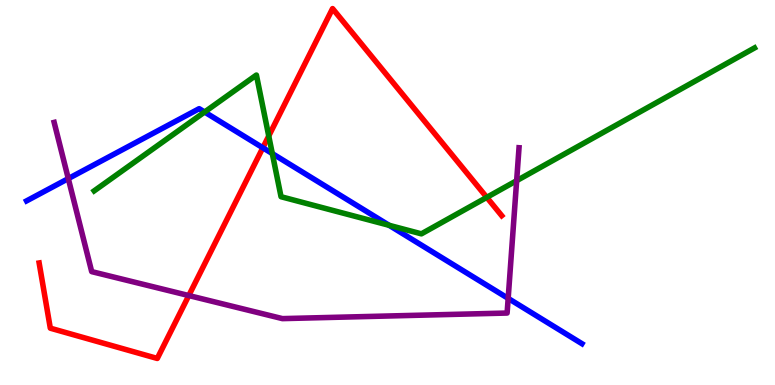[{'lines': ['blue', 'red'], 'intersections': [{'x': 3.39, 'y': 6.16}]}, {'lines': ['green', 'red'], 'intersections': [{'x': 3.47, 'y': 6.47}, {'x': 6.28, 'y': 4.87}]}, {'lines': ['purple', 'red'], 'intersections': [{'x': 2.44, 'y': 2.32}]}, {'lines': ['blue', 'green'], 'intersections': [{'x': 2.64, 'y': 7.09}, {'x': 3.51, 'y': 6.01}, {'x': 5.02, 'y': 4.15}]}, {'lines': ['blue', 'purple'], 'intersections': [{'x': 0.881, 'y': 5.36}, {'x': 6.56, 'y': 2.25}]}, {'lines': ['green', 'purple'], 'intersections': [{'x': 6.67, 'y': 5.31}]}]